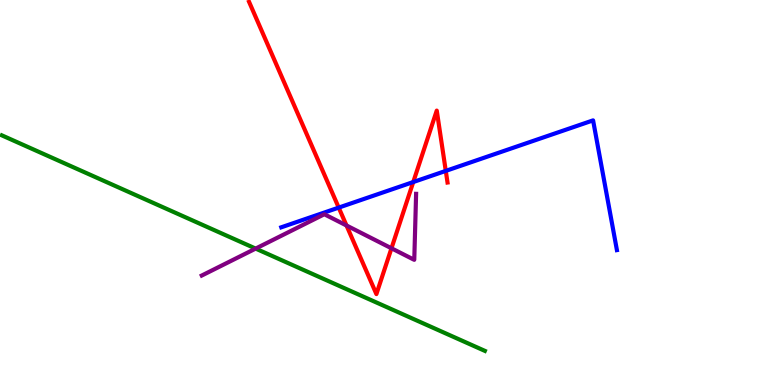[{'lines': ['blue', 'red'], 'intersections': [{'x': 4.37, 'y': 4.61}, {'x': 5.33, 'y': 5.27}, {'x': 5.75, 'y': 5.56}]}, {'lines': ['green', 'red'], 'intersections': []}, {'lines': ['purple', 'red'], 'intersections': [{'x': 4.47, 'y': 4.14}, {'x': 5.05, 'y': 3.55}]}, {'lines': ['blue', 'green'], 'intersections': []}, {'lines': ['blue', 'purple'], 'intersections': []}, {'lines': ['green', 'purple'], 'intersections': [{'x': 3.3, 'y': 3.54}]}]